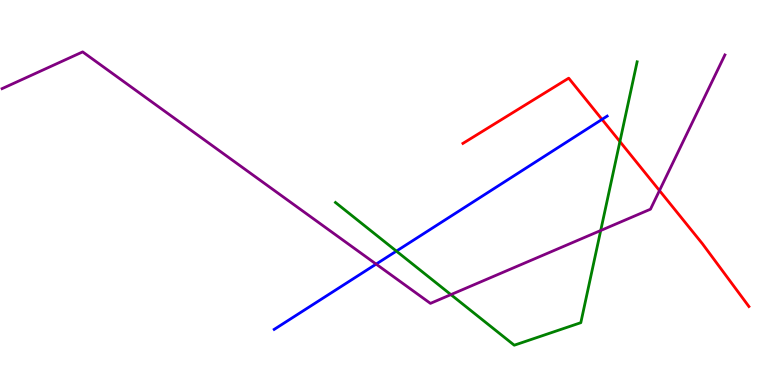[{'lines': ['blue', 'red'], 'intersections': [{'x': 7.77, 'y': 6.9}]}, {'lines': ['green', 'red'], 'intersections': [{'x': 8.0, 'y': 6.32}]}, {'lines': ['purple', 'red'], 'intersections': [{'x': 8.51, 'y': 5.05}]}, {'lines': ['blue', 'green'], 'intersections': [{'x': 5.11, 'y': 3.48}]}, {'lines': ['blue', 'purple'], 'intersections': [{'x': 4.85, 'y': 3.14}]}, {'lines': ['green', 'purple'], 'intersections': [{'x': 5.82, 'y': 2.35}, {'x': 7.75, 'y': 4.01}]}]